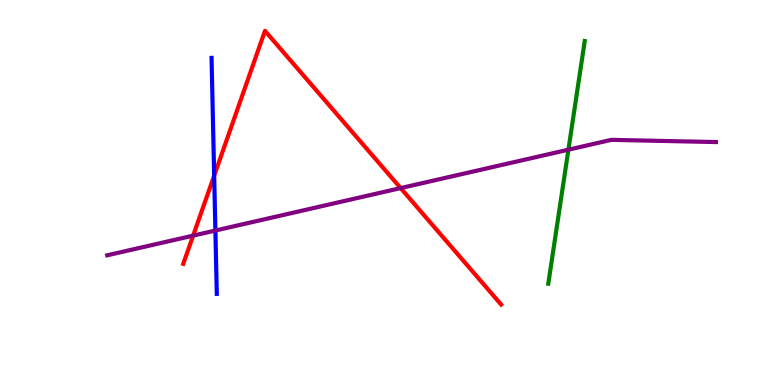[{'lines': ['blue', 'red'], 'intersections': [{'x': 2.76, 'y': 5.44}]}, {'lines': ['green', 'red'], 'intersections': []}, {'lines': ['purple', 'red'], 'intersections': [{'x': 2.49, 'y': 3.88}, {'x': 5.17, 'y': 5.11}]}, {'lines': ['blue', 'green'], 'intersections': []}, {'lines': ['blue', 'purple'], 'intersections': [{'x': 2.78, 'y': 4.01}]}, {'lines': ['green', 'purple'], 'intersections': [{'x': 7.33, 'y': 6.11}]}]